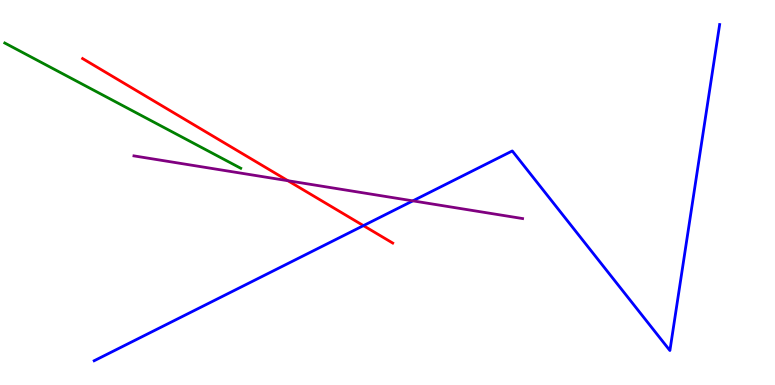[{'lines': ['blue', 'red'], 'intersections': [{'x': 4.69, 'y': 4.14}]}, {'lines': ['green', 'red'], 'intersections': []}, {'lines': ['purple', 'red'], 'intersections': [{'x': 3.72, 'y': 5.31}]}, {'lines': ['blue', 'green'], 'intersections': []}, {'lines': ['blue', 'purple'], 'intersections': [{'x': 5.33, 'y': 4.78}]}, {'lines': ['green', 'purple'], 'intersections': []}]